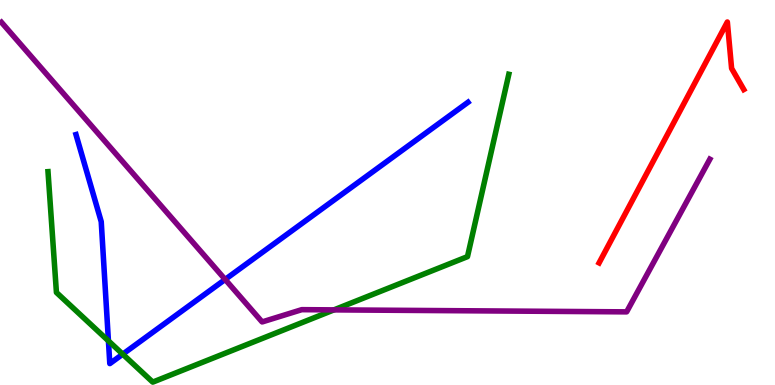[{'lines': ['blue', 'red'], 'intersections': []}, {'lines': ['green', 'red'], 'intersections': []}, {'lines': ['purple', 'red'], 'intersections': []}, {'lines': ['blue', 'green'], 'intersections': [{'x': 1.4, 'y': 1.15}, {'x': 1.58, 'y': 0.801}]}, {'lines': ['blue', 'purple'], 'intersections': [{'x': 2.91, 'y': 2.74}]}, {'lines': ['green', 'purple'], 'intersections': [{'x': 4.31, 'y': 1.95}]}]